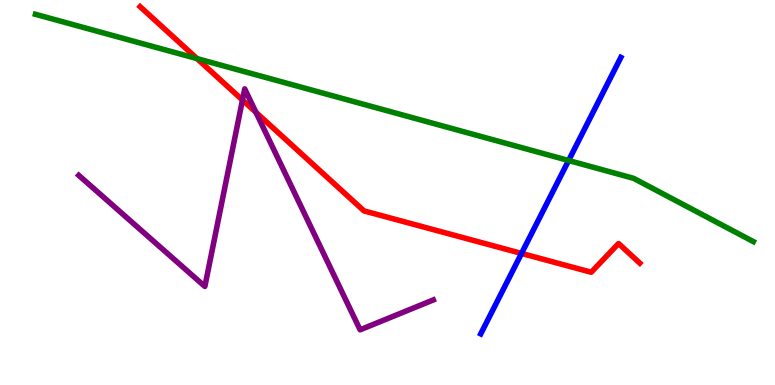[{'lines': ['blue', 'red'], 'intersections': [{'x': 6.73, 'y': 3.42}]}, {'lines': ['green', 'red'], 'intersections': [{'x': 2.54, 'y': 8.48}]}, {'lines': ['purple', 'red'], 'intersections': [{'x': 3.13, 'y': 7.4}, {'x': 3.3, 'y': 7.08}]}, {'lines': ['blue', 'green'], 'intersections': [{'x': 7.34, 'y': 5.83}]}, {'lines': ['blue', 'purple'], 'intersections': []}, {'lines': ['green', 'purple'], 'intersections': []}]